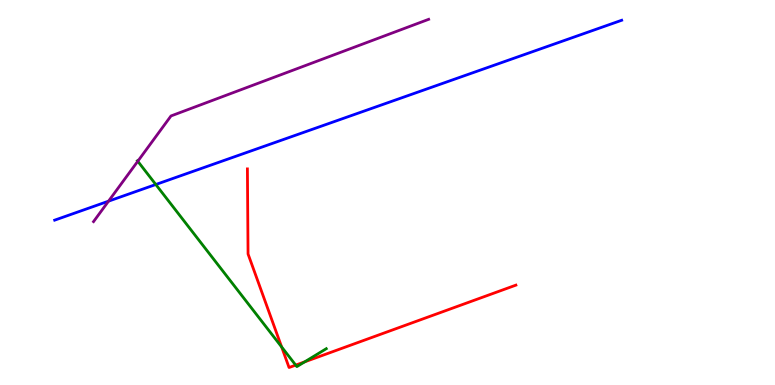[{'lines': ['blue', 'red'], 'intersections': []}, {'lines': ['green', 'red'], 'intersections': [{'x': 3.63, 'y': 0.988}, {'x': 3.82, 'y': 0.517}, {'x': 3.93, 'y': 0.601}]}, {'lines': ['purple', 'red'], 'intersections': []}, {'lines': ['blue', 'green'], 'intersections': [{'x': 2.01, 'y': 5.21}]}, {'lines': ['blue', 'purple'], 'intersections': [{'x': 1.4, 'y': 4.77}]}, {'lines': ['green', 'purple'], 'intersections': [{'x': 1.78, 'y': 5.81}]}]